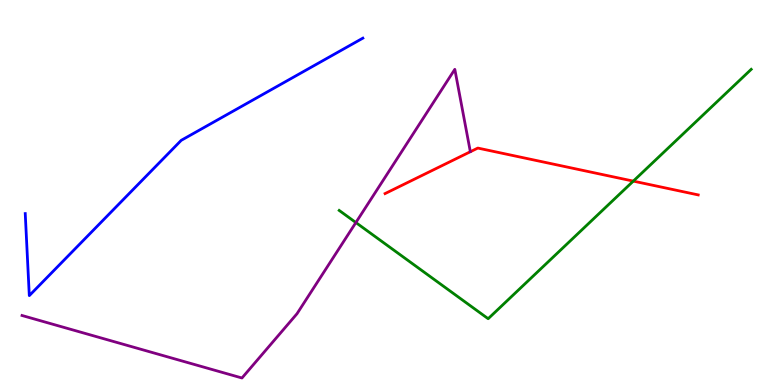[{'lines': ['blue', 'red'], 'intersections': []}, {'lines': ['green', 'red'], 'intersections': [{'x': 8.17, 'y': 5.3}]}, {'lines': ['purple', 'red'], 'intersections': []}, {'lines': ['blue', 'green'], 'intersections': []}, {'lines': ['blue', 'purple'], 'intersections': []}, {'lines': ['green', 'purple'], 'intersections': [{'x': 4.59, 'y': 4.22}]}]